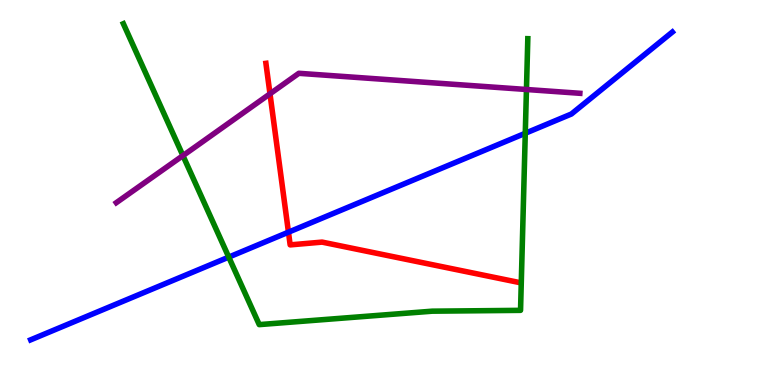[{'lines': ['blue', 'red'], 'intersections': [{'x': 3.72, 'y': 3.97}]}, {'lines': ['green', 'red'], 'intersections': []}, {'lines': ['purple', 'red'], 'intersections': [{'x': 3.48, 'y': 7.56}]}, {'lines': ['blue', 'green'], 'intersections': [{'x': 2.95, 'y': 3.32}, {'x': 6.78, 'y': 6.54}]}, {'lines': ['blue', 'purple'], 'intersections': []}, {'lines': ['green', 'purple'], 'intersections': [{'x': 2.36, 'y': 5.96}, {'x': 6.79, 'y': 7.68}]}]